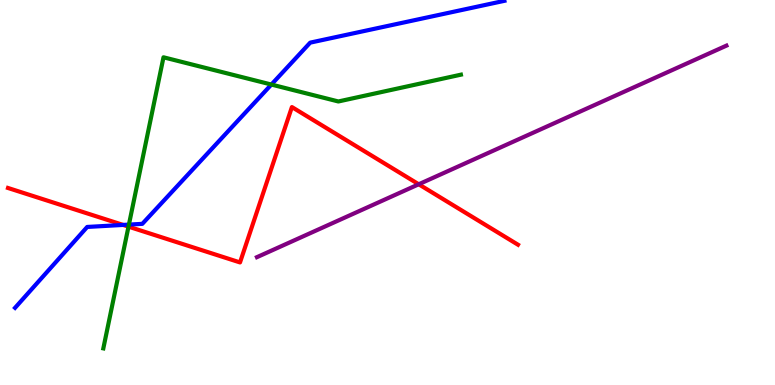[{'lines': ['blue', 'red'], 'intersections': [{'x': 1.59, 'y': 4.16}]}, {'lines': ['green', 'red'], 'intersections': [{'x': 1.66, 'y': 4.11}]}, {'lines': ['purple', 'red'], 'intersections': [{'x': 5.4, 'y': 5.21}]}, {'lines': ['blue', 'green'], 'intersections': [{'x': 1.66, 'y': 4.17}, {'x': 3.5, 'y': 7.8}]}, {'lines': ['blue', 'purple'], 'intersections': []}, {'lines': ['green', 'purple'], 'intersections': []}]